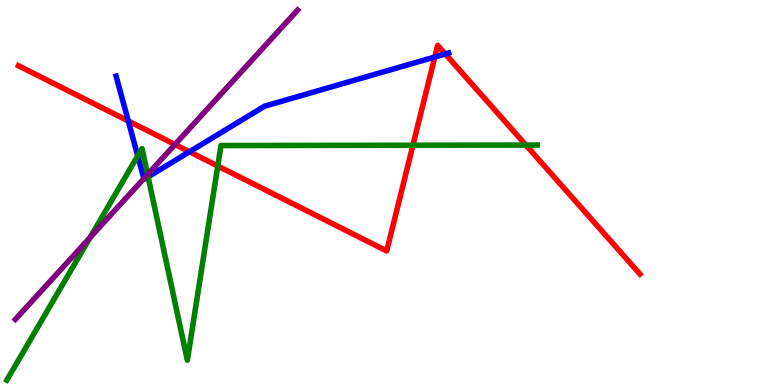[{'lines': ['blue', 'red'], 'intersections': [{'x': 1.66, 'y': 6.86}, {'x': 2.44, 'y': 6.06}, {'x': 5.61, 'y': 8.52}, {'x': 5.75, 'y': 8.6}]}, {'lines': ['green', 'red'], 'intersections': [{'x': 2.81, 'y': 5.69}, {'x': 5.33, 'y': 6.23}, {'x': 6.79, 'y': 6.23}]}, {'lines': ['purple', 'red'], 'intersections': [{'x': 2.26, 'y': 6.25}]}, {'lines': ['blue', 'green'], 'intersections': [{'x': 1.78, 'y': 5.95}, {'x': 1.91, 'y': 5.41}]}, {'lines': ['blue', 'purple'], 'intersections': [{'x': 1.86, 'y': 5.36}]}, {'lines': ['green', 'purple'], 'intersections': [{'x': 1.16, 'y': 3.83}, {'x': 1.9, 'y': 5.47}]}]